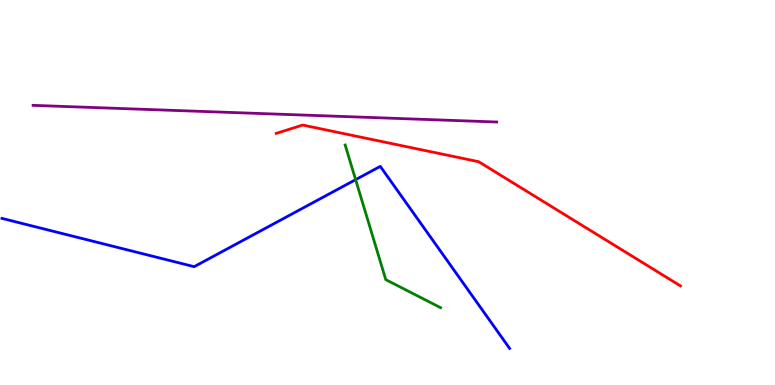[{'lines': ['blue', 'red'], 'intersections': []}, {'lines': ['green', 'red'], 'intersections': []}, {'lines': ['purple', 'red'], 'intersections': []}, {'lines': ['blue', 'green'], 'intersections': [{'x': 4.59, 'y': 5.33}]}, {'lines': ['blue', 'purple'], 'intersections': []}, {'lines': ['green', 'purple'], 'intersections': []}]